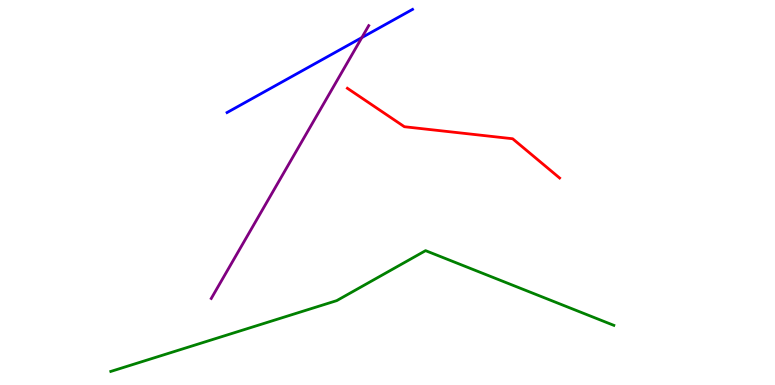[{'lines': ['blue', 'red'], 'intersections': []}, {'lines': ['green', 'red'], 'intersections': []}, {'lines': ['purple', 'red'], 'intersections': []}, {'lines': ['blue', 'green'], 'intersections': []}, {'lines': ['blue', 'purple'], 'intersections': [{'x': 4.67, 'y': 9.02}]}, {'lines': ['green', 'purple'], 'intersections': []}]